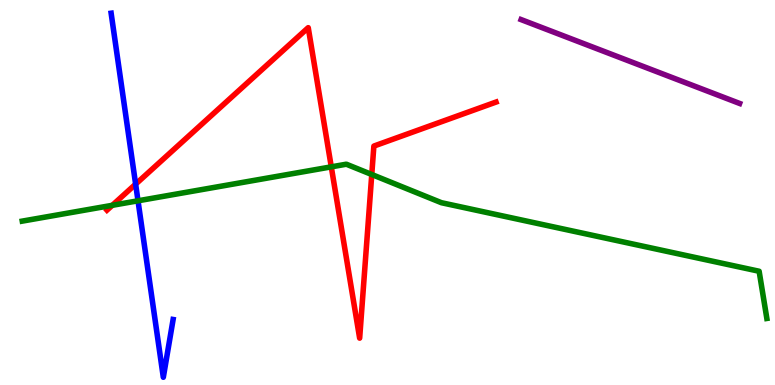[{'lines': ['blue', 'red'], 'intersections': [{'x': 1.75, 'y': 5.22}]}, {'lines': ['green', 'red'], 'intersections': [{'x': 1.45, 'y': 4.67}, {'x': 4.27, 'y': 5.67}, {'x': 4.8, 'y': 5.47}]}, {'lines': ['purple', 'red'], 'intersections': []}, {'lines': ['blue', 'green'], 'intersections': [{'x': 1.78, 'y': 4.78}]}, {'lines': ['blue', 'purple'], 'intersections': []}, {'lines': ['green', 'purple'], 'intersections': []}]